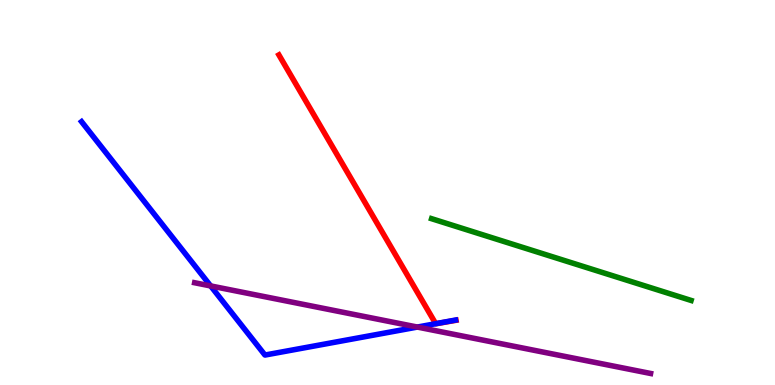[{'lines': ['blue', 'red'], 'intersections': [{'x': 5.62, 'y': 1.59}]}, {'lines': ['green', 'red'], 'intersections': []}, {'lines': ['purple', 'red'], 'intersections': []}, {'lines': ['blue', 'green'], 'intersections': []}, {'lines': ['blue', 'purple'], 'intersections': [{'x': 2.72, 'y': 2.57}, {'x': 5.39, 'y': 1.5}]}, {'lines': ['green', 'purple'], 'intersections': []}]